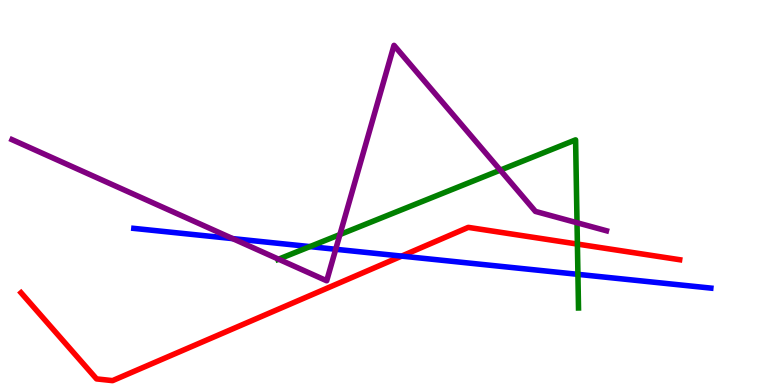[{'lines': ['blue', 'red'], 'intersections': [{'x': 5.18, 'y': 3.35}]}, {'lines': ['green', 'red'], 'intersections': [{'x': 7.45, 'y': 3.66}]}, {'lines': ['purple', 'red'], 'intersections': []}, {'lines': ['blue', 'green'], 'intersections': [{'x': 4.0, 'y': 3.59}, {'x': 7.46, 'y': 2.87}]}, {'lines': ['blue', 'purple'], 'intersections': [{'x': 3.0, 'y': 3.8}, {'x': 4.33, 'y': 3.53}]}, {'lines': ['green', 'purple'], 'intersections': [{'x': 3.59, 'y': 3.27}, {'x': 4.39, 'y': 3.91}, {'x': 6.46, 'y': 5.58}, {'x': 7.45, 'y': 4.21}]}]